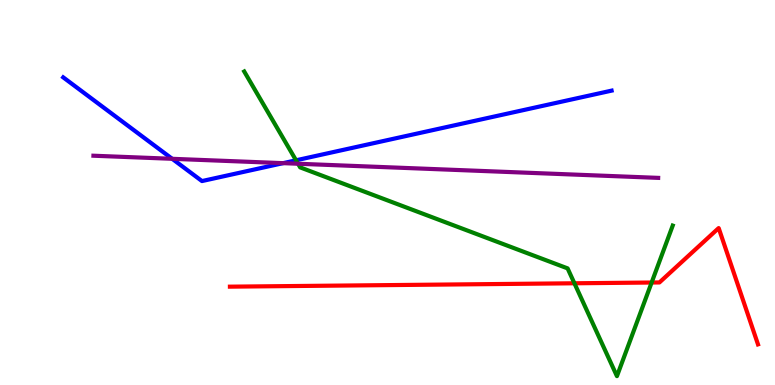[{'lines': ['blue', 'red'], 'intersections': []}, {'lines': ['green', 'red'], 'intersections': [{'x': 7.41, 'y': 2.64}, {'x': 8.41, 'y': 2.66}]}, {'lines': ['purple', 'red'], 'intersections': []}, {'lines': ['blue', 'green'], 'intersections': [{'x': 3.82, 'y': 5.84}]}, {'lines': ['blue', 'purple'], 'intersections': [{'x': 2.22, 'y': 5.88}, {'x': 3.65, 'y': 5.76}]}, {'lines': ['green', 'purple'], 'intersections': [{'x': 3.85, 'y': 5.75}]}]